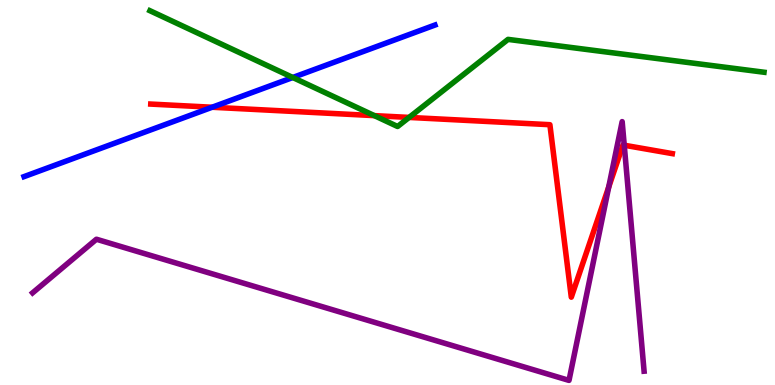[{'lines': ['blue', 'red'], 'intersections': [{'x': 2.74, 'y': 7.21}]}, {'lines': ['green', 'red'], 'intersections': [{'x': 4.83, 'y': 7.0}, {'x': 5.28, 'y': 6.95}]}, {'lines': ['purple', 'red'], 'intersections': [{'x': 7.85, 'y': 5.14}, {'x': 8.05, 'y': 6.23}]}, {'lines': ['blue', 'green'], 'intersections': [{'x': 3.78, 'y': 7.99}]}, {'lines': ['blue', 'purple'], 'intersections': []}, {'lines': ['green', 'purple'], 'intersections': []}]